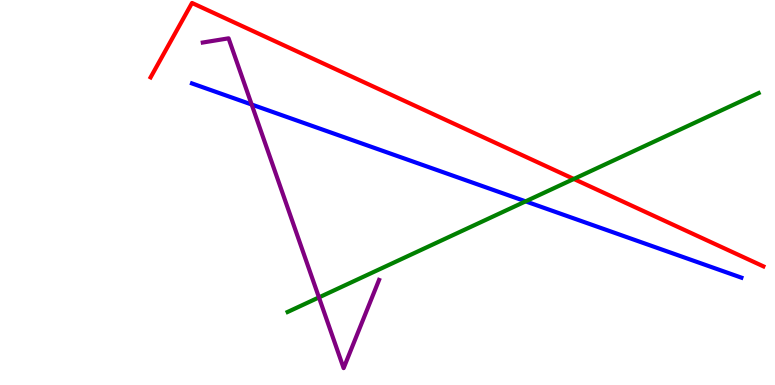[{'lines': ['blue', 'red'], 'intersections': []}, {'lines': ['green', 'red'], 'intersections': [{'x': 7.4, 'y': 5.35}]}, {'lines': ['purple', 'red'], 'intersections': []}, {'lines': ['blue', 'green'], 'intersections': [{'x': 6.78, 'y': 4.77}]}, {'lines': ['blue', 'purple'], 'intersections': [{'x': 3.25, 'y': 7.29}]}, {'lines': ['green', 'purple'], 'intersections': [{'x': 4.12, 'y': 2.28}]}]